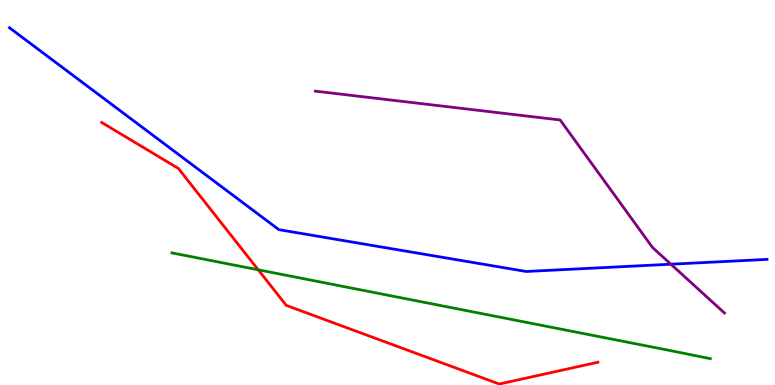[{'lines': ['blue', 'red'], 'intersections': []}, {'lines': ['green', 'red'], 'intersections': [{'x': 3.33, 'y': 2.99}]}, {'lines': ['purple', 'red'], 'intersections': []}, {'lines': ['blue', 'green'], 'intersections': []}, {'lines': ['blue', 'purple'], 'intersections': [{'x': 8.66, 'y': 3.14}]}, {'lines': ['green', 'purple'], 'intersections': []}]